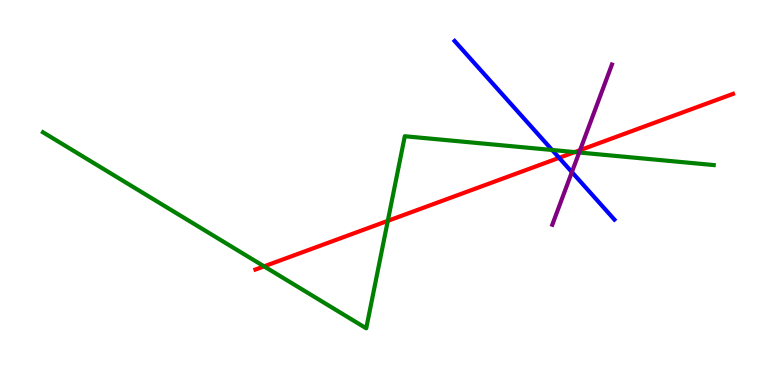[{'lines': ['blue', 'red'], 'intersections': [{'x': 7.21, 'y': 5.9}]}, {'lines': ['green', 'red'], 'intersections': [{'x': 3.41, 'y': 3.08}, {'x': 5.0, 'y': 4.26}, {'x': 7.42, 'y': 6.05}]}, {'lines': ['purple', 'red'], 'intersections': [{'x': 7.48, 'y': 6.1}]}, {'lines': ['blue', 'green'], 'intersections': [{'x': 7.12, 'y': 6.1}]}, {'lines': ['blue', 'purple'], 'intersections': [{'x': 7.38, 'y': 5.53}]}, {'lines': ['green', 'purple'], 'intersections': [{'x': 7.47, 'y': 6.04}]}]